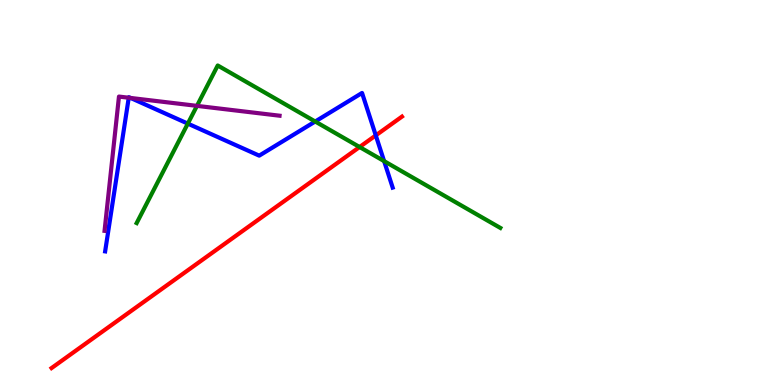[{'lines': ['blue', 'red'], 'intersections': [{'x': 4.85, 'y': 6.48}]}, {'lines': ['green', 'red'], 'intersections': [{'x': 4.64, 'y': 6.18}]}, {'lines': ['purple', 'red'], 'intersections': []}, {'lines': ['blue', 'green'], 'intersections': [{'x': 2.42, 'y': 6.79}, {'x': 4.07, 'y': 6.84}, {'x': 4.96, 'y': 5.82}]}, {'lines': ['blue', 'purple'], 'intersections': [{'x': 1.66, 'y': 7.46}, {'x': 1.69, 'y': 7.46}]}, {'lines': ['green', 'purple'], 'intersections': [{'x': 2.54, 'y': 7.25}]}]